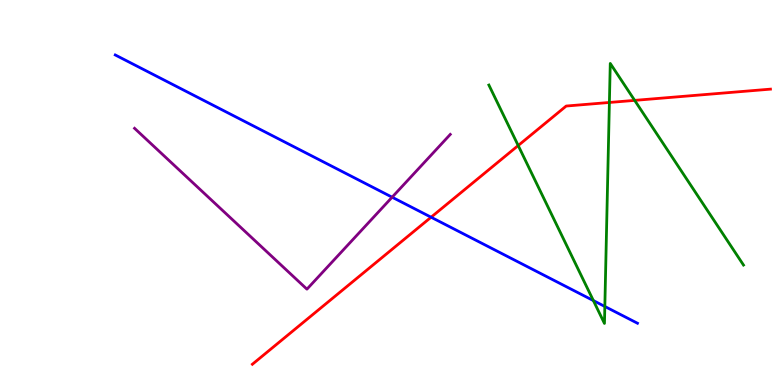[{'lines': ['blue', 'red'], 'intersections': [{'x': 5.56, 'y': 4.36}]}, {'lines': ['green', 'red'], 'intersections': [{'x': 6.69, 'y': 6.22}, {'x': 7.86, 'y': 7.34}, {'x': 8.19, 'y': 7.39}]}, {'lines': ['purple', 'red'], 'intersections': []}, {'lines': ['blue', 'green'], 'intersections': [{'x': 7.66, 'y': 2.19}, {'x': 7.8, 'y': 2.04}]}, {'lines': ['blue', 'purple'], 'intersections': [{'x': 5.06, 'y': 4.88}]}, {'lines': ['green', 'purple'], 'intersections': []}]